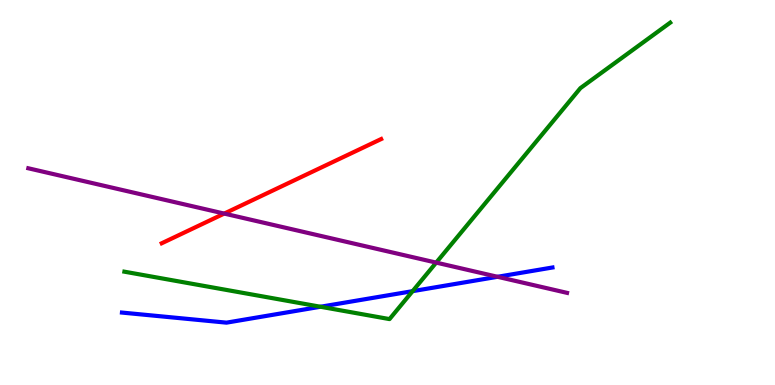[{'lines': ['blue', 'red'], 'intersections': []}, {'lines': ['green', 'red'], 'intersections': []}, {'lines': ['purple', 'red'], 'intersections': [{'x': 2.89, 'y': 4.45}]}, {'lines': ['blue', 'green'], 'intersections': [{'x': 4.13, 'y': 2.03}, {'x': 5.32, 'y': 2.44}]}, {'lines': ['blue', 'purple'], 'intersections': [{'x': 6.42, 'y': 2.81}]}, {'lines': ['green', 'purple'], 'intersections': [{'x': 5.63, 'y': 3.18}]}]